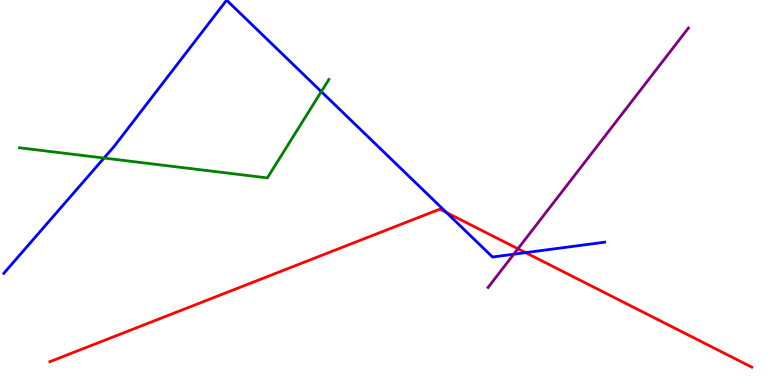[{'lines': ['blue', 'red'], 'intersections': [{'x': 5.76, 'y': 4.48}, {'x': 6.78, 'y': 3.44}]}, {'lines': ['green', 'red'], 'intersections': []}, {'lines': ['purple', 'red'], 'intersections': [{'x': 6.68, 'y': 3.54}]}, {'lines': ['blue', 'green'], 'intersections': [{'x': 1.34, 'y': 5.89}, {'x': 4.15, 'y': 7.62}]}, {'lines': ['blue', 'purple'], 'intersections': [{'x': 6.63, 'y': 3.4}]}, {'lines': ['green', 'purple'], 'intersections': []}]